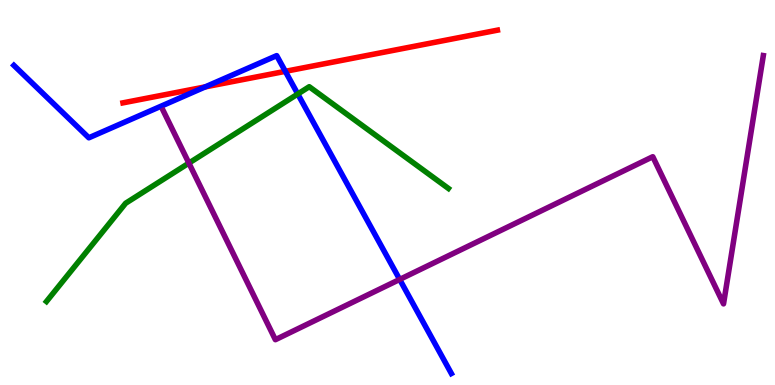[{'lines': ['blue', 'red'], 'intersections': [{'x': 2.65, 'y': 7.74}, {'x': 3.68, 'y': 8.15}]}, {'lines': ['green', 'red'], 'intersections': []}, {'lines': ['purple', 'red'], 'intersections': []}, {'lines': ['blue', 'green'], 'intersections': [{'x': 3.84, 'y': 7.56}]}, {'lines': ['blue', 'purple'], 'intersections': [{'x': 5.16, 'y': 2.74}]}, {'lines': ['green', 'purple'], 'intersections': [{'x': 2.44, 'y': 5.76}]}]